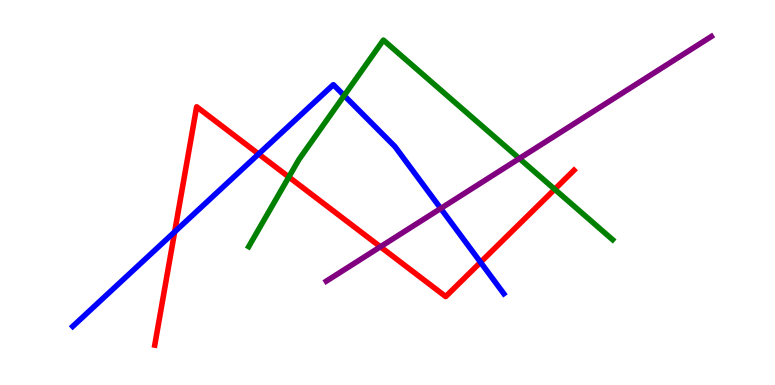[{'lines': ['blue', 'red'], 'intersections': [{'x': 2.25, 'y': 3.98}, {'x': 3.34, 'y': 6.0}, {'x': 6.2, 'y': 3.19}]}, {'lines': ['green', 'red'], 'intersections': [{'x': 3.73, 'y': 5.4}, {'x': 7.16, 'y': 5.08}]}, {'lines': ['purple', 'red'], 'intersections': [{'x': 4.91, 'y': 3.59}]}, {'lines': ['blue', 'green'], 'intersections': [{'x': 4.44, 'y': 7.52}]}, {'lines': ['blue', 'purple'], 'intersections': [{'x': 5.69, 'y': 4.59}]}, {'lines': ['green', 'purple'], 'intersections': [{'x': 6.7, 'y': 5.88}]}]